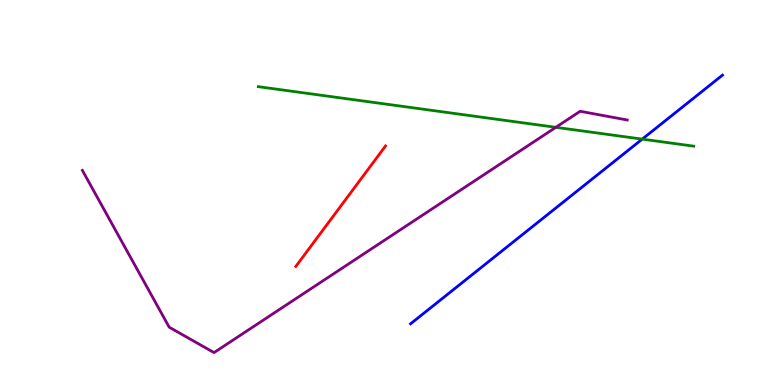[{'lines': ['blue', 'red'], 'intersections': []}, {'lines': ['green', 'red'], 'intersections': []}, {'lines': ['purple', 'red'], 'intersections': []}, {'lines': ['blue', 'green'], 'intersections': [{'x': 8.29, 'y': 6.39}]}, {'lines': ['blue', 'purple'], 'intersections': []}, {'lines': ['green', 'purple'], 'intersections': [{'x': 7.17, 'y': 6.69}]}]